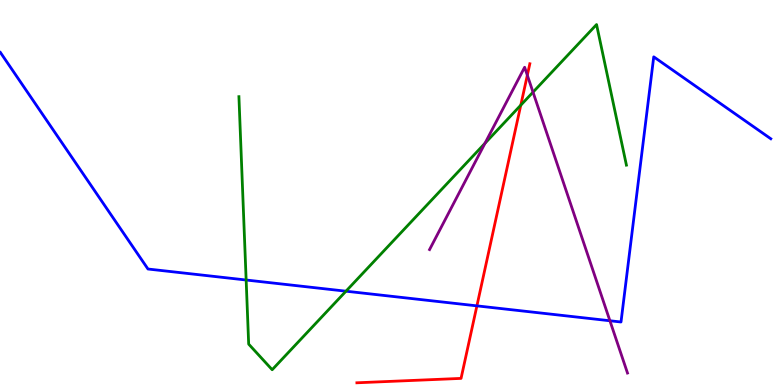[{'lines': ['blue', 'red'], 'intersections': [{'x': 6.15, 'y': 2.06}]}, {'lines': ['green', 'red'], 'intersections': [{'x': 6.72, 'y': 7.27}]}, {'lines': ['purple', 'red'], 'intersections': [{'x': 6.8, 'y': 8.05}]}, {'lines': ['blue', 'green'], 'intersections': [{'x': 3.18, 'y': 2.73}, {'x': 4.46, 'y': 2.44}]}, {'lines': ['blue', 'purple'], 'intersections': [{'x': 7.87, 'y': 1.67}]}, {'lines': ['green', 'purple'], 'intersections': [{'x': 6.26, 'y': 6.28}, {'x': 6.88, 'y': 7.61}]}]